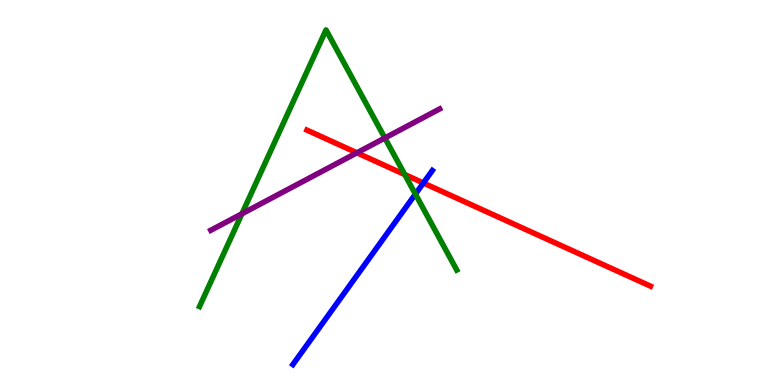[{'lines': ['blue', 'red'], 'intersections': [{'x': 5.46, 'y': 5.25}]}, {'lines': ['green', 'red'], 'intersections': [{'x': 5.22, 'y': 5.47}]}, {'lines': ['purple', 'red'], 'intersections': [{'x': 4.61, 'y': 6.03}]}, {'lines': ['blue', 'green'], 'intersections': [{'x': 5.36, 'y': 4.96}]}, {'lines': ['blue', 'purple'], 'intersections': []}, {'lines': ['green', 'purple'], 'intersections': [{'x': 3.12, 'y': 4.45}, {'x': 4.97, 'y': 6.42}]}]